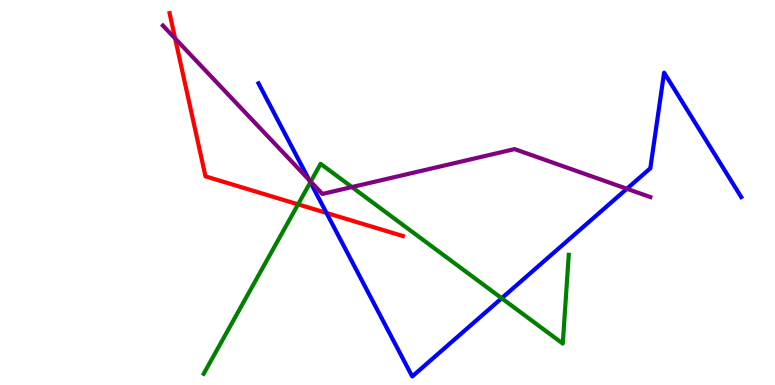[{'lines': ['blue', 'red'], 'intersections': [{'x': 4.21, 'y': 4.47}]}, {'lines': ['green', 'red'], 'intersections': [{'x': 3.85, 'y': 4.69}]}, {'lines': ['purple', 'red'], 'intersections': [{'x': 2.26, 'y': 9.0}]}, {'lines': ['blue', 'green'], 'intersections': [{'x': 4.0, 'y': 5.27}, {'x': 6.47, 'y': 2.25}]}, {'lines': ['blue', 'purple'], 'intersections': [{'x': 3.99, 'y': 5.32}, {'x': 8.09, 'y': 5.1}]}, {'lines': ['green', 'purple'], 'intersections': [{'x': 4.01, 'y': 5.28}, {'x': 4.54, 'y': 5.14}]}]